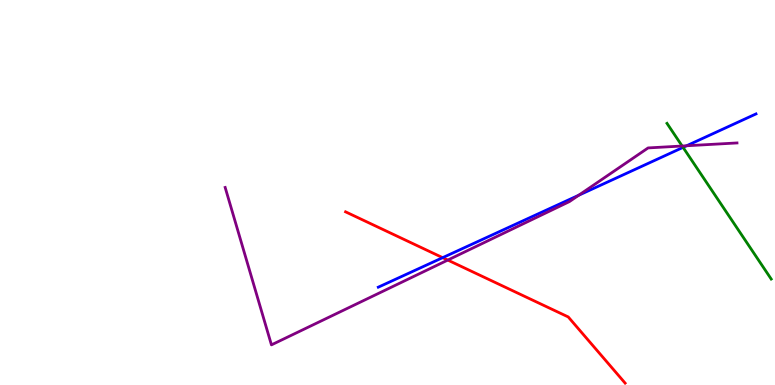[{'lines': ['blue', 'red'], 'intersections': [{'x': 5.71, 'y': 3.31}]}, {'lines': ['green', 'red'], 'intersections': []}, {'lines': ['purple', 'red'], 'intersections': [{'x': 5.78, 'y': 3.24}]}, {'lines': ['blue', 'green'], 'intersections': [{'x': 8.81, 'y': 6.17}]}, {'lines': ['blue', 'purple'], 'intersections': [{'x': 7.47, 'y': 4.93}, {'x': 8.86, 'y': 6.21}]}, {'lines': ['green', 'purple'], 'intersections': [{'x': 8.8, 'y': 6.21}]}]